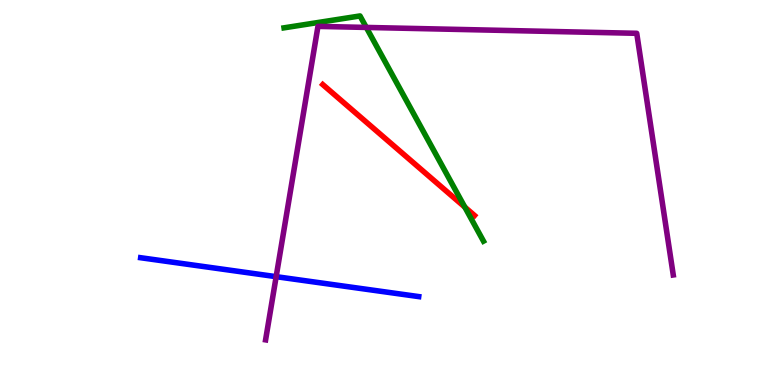[{'lines': ['blue', 'red'], 'intersections': []}, {'lines': ['green', 'red'], 'intersections': [{'x': 6.0, 'y': 4.62}]}, {'lines': ['purple', 'red'], 'intersections': []}, {'lines': ['blue', 'green'], 'intersections': []}, {'lines': ['blue', 'purple'], 'intersections': [{'x': 3.56, 'y': 2.81}]}, {'lines': ['green', 'purple'], 'intersections': [{'x': 4.73, 'y': 9.29}]}]